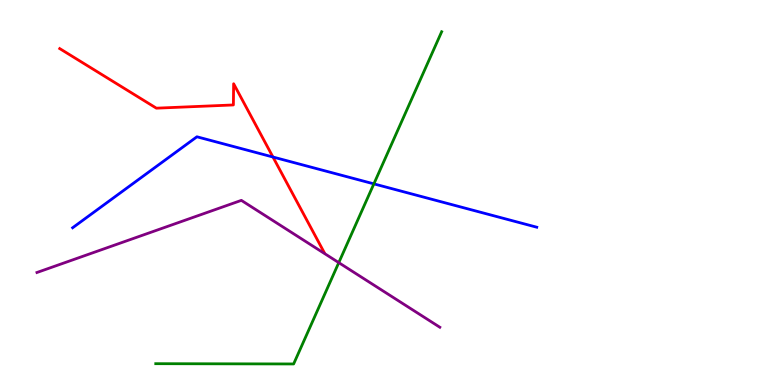[{'lines': ['blue', 'red'], 'intersections': [{'x': 3.52, 'y': 5.92}]}, {'lines': ['green', 'red'], 'intersections': []}, {'lines': ['purple', 'red'], 'intersections': []}, {'lines': ['blue', 'green'], 'intersections': [{'x': 4.82, 'y': 5.22}]}, {'lines': ['blue', 'purple'], 'intersections': []}, {'lines': ['green', 'purple'], 'intersections': [{'x': 4.37, 'y': 3.18}]}]